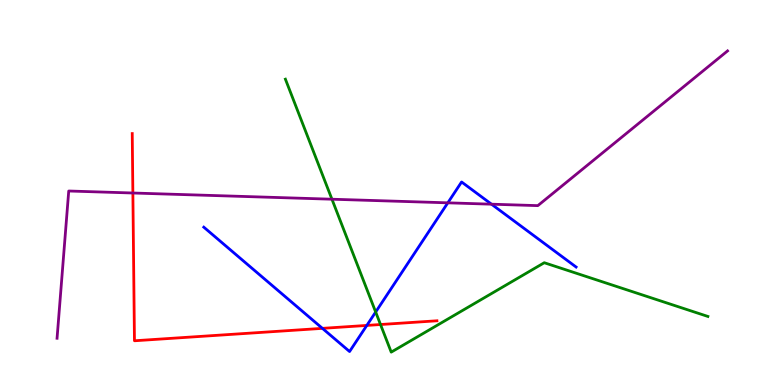[{'lines': ['blue', 'red'], 'intersections': [{'x': 4.16, 'y': 1.47}, {'x': 4.73, 'y': 1.55}]}, {'lines': ['green', 'red'], 'intersections': [{'x': 4.91, 'y': 1.57}]}, {'lines': ['purple', 'red'], 'intersections': [{'x': 1.71, 'y': 4.99}]}, {'lines': ['blue', 'green'], 'intersections': [{'x': 4.85, 'y': 1.9}]}, {'lines': ['blue', 'purple'], 'intersections': [{'x': 5.78, 'y': 4.73}, {'x': 6.34, 'y': 4.7}]}, {'lines': ['green', 'purple'], 'intersections': [{'x': 4.28, 'y': 4.83}]}]